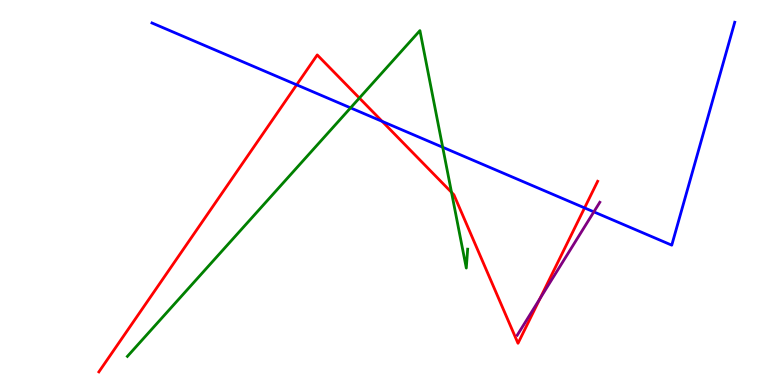[{'lines': ['blue', 'red'], 'intersections': [{'x': 3.83, 'y': 7.8}, {'x': 4.93, 'y': 6.85}, {'x': 7.54, 'y': 4.6}]}, {'lines': ['green', 'red'], 'intersections': [{'x': 4.64, 'y': 7.45}, {'x': 5.83, 'y': 5.0}]}, {'lines': ['purple', 'red'], 'intersections': [{'x': 6.97, 'y': 2.24}]}, {'lines': ['blue', 'green'], 'intersections': [{'x': 4.52, 'y': 7.2}, {'x': 5.71, 'y': 6.18}]}, {'lines': ['blue', 'purple'], 'intersections': [{'x': 7.66, 'y': 4.5}]}, {'lines': ['green', 'purple'], 'intersections': []}]